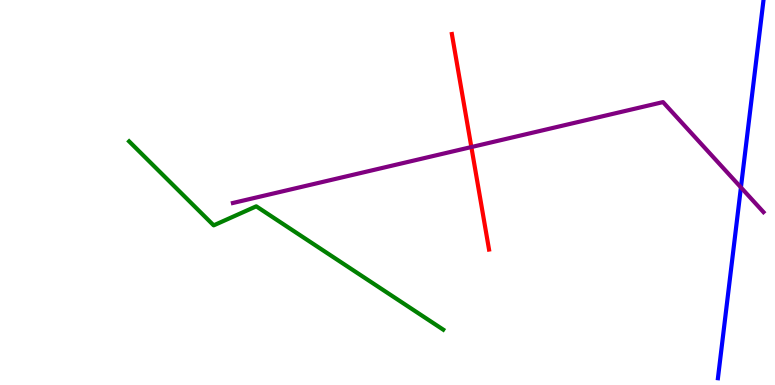[{'lines': ['blue', 'red'], 'intersections': []}, {'lines': ['green', 'red'], 'intersections': []}, {'lines': ['purple', 'red'], 'intersections': [{'x': 6.08, 'y': 6.18}]}, {'lines': ['blue', 'green'], 'intersections': []}, {'lines': ['blue', 'purple'], 'intersections': [{'x': 9.56, 'y': 5.13}]}, {'lines': ['green', 'purple'], 'intersections': []}]